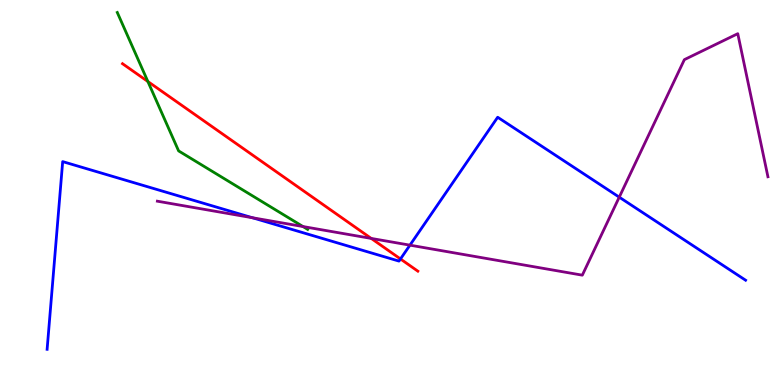[{'lines': ['blue', 'red'], 'intersections': [{'x': 5.17, 'y': 3.27}]}, {'lines': ['green', 'red'], 'intersections': [{'x': 1.91, 'y': 7.88}]}, {'lines': ['purple', 'red'], 'intersections': [{'x': 4.79, 'y': 3.81}]}, {'lines': ['blue', 'green'], 'intersections': []}, {'lines': ['blue', 'purple'], 'intersections': [{'x': 3.26, 'y': 4.34}, {'x': 5.29, 'y': 3.63}, {'x': 7.99, 'y': 4.88}]}, {'lines': ['green', 'purple'], 'intersections': [{'x': 3.91, 'y': 4.12}]}]